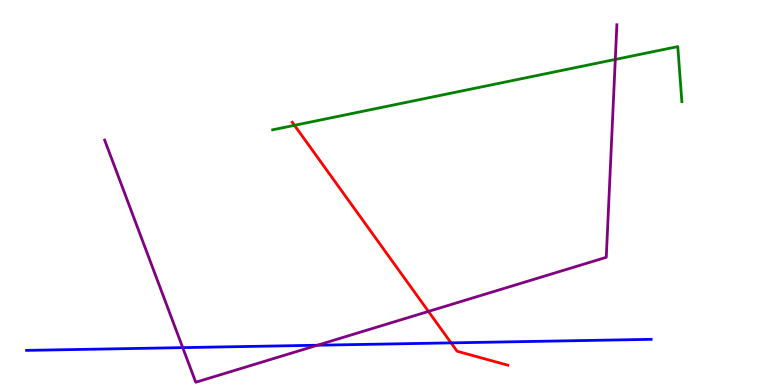[{'lines': ['blue', 'red'], 'intersections': [{'x': 5.82, 'y': 1.09}]}, {'lines': ['green', 'red'], 'intersections': [{'x': 3.8, 'y': 6.74}]}, {'lines': ['purple', 'red'], 'intersections': [{'x': 5.53, 'y': 1.91}]}, {'lines': ['blue', 'green'], 'intersections': []}, {'lines': ['blue', 'purple'], 'intersections': [{'x': 2.36, 'y': 0.971}, {'x': 4.09, 'y': 1.03}]}, {'lines': ['green', 'purple'], 'intersections': [{'x': 7.94, 'y': 8.46}]}]